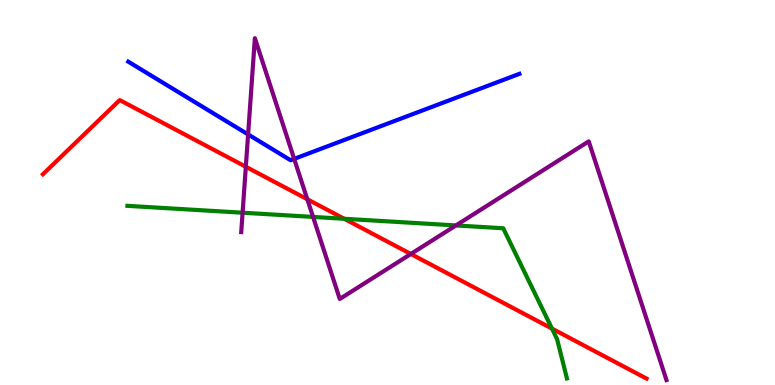[{'lines': ['blue', 'red'], 'intersections': []}, {'lines': ['green', 'red'], 'intersections': [{'x': 4.44, 'y': 4.32}, {'x': 7.12, 'y': 1.47}]}, {'lines': ['purple', 'red'], 'intersections': [{'x': 3.17, 'y': 5.67}, {'x': 3.97, 'y': 4.82}, {'x': 5.3, 'y': 3.4}]}, {'lines': ['blue', 'green'], 'intersections': []}, {'lines': ['blue', 'purple'], 'intersections': [{'x': 3.2, 'y': 6.51}, {'x': 3.8, 'y': 5.87}]}, {'lines': ['green', 'purple'], 'intersections': [{'x': 3.13, 'y': 4.47}, {'x': 4.04, 'y': 4.37}, {'x': 5.88, 'y': 4.14}]}]